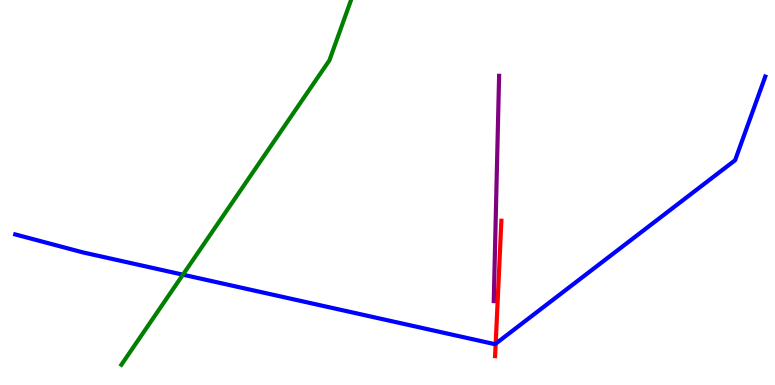[{'lines': ['blue', 'red'], 'intersections': [{'x': 6.4, 'y': 1.07}]}, {'lines': ['green', 'red'], 'intersections': []}, {'lines': ['purple', 'red'], 'intersections': []}, {'lines': ['blue', 'green'], 'intersections': [{'x': 2.36, 'y': 2.87}]}, {'lines': ['blue', 'purple'], 'intersections': []}, {'lines': ['green', 'purple'], 'intersections': []}]